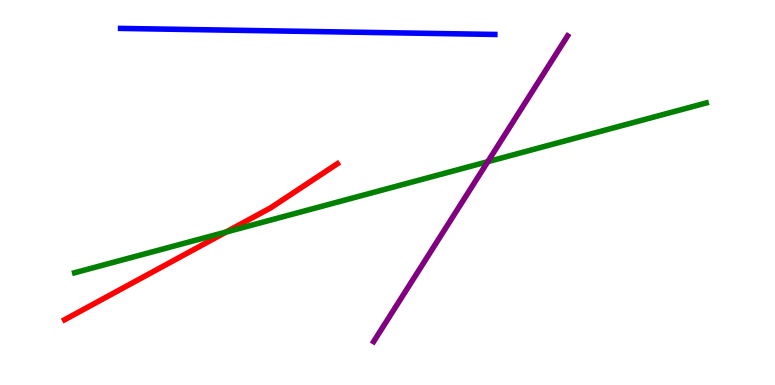[{'lines': ['blue', 'red'], 'intersections': []}, {'lines': ['green', 'red'], 'intersections': [{'x': 2.92, 'y': 3.97}]}, {'lines': ['purple', 'red'], 'intersections': []}, {'lines': ['blue', 'green'], 'intersections': []}, {'lines': ['blue', 'purple'], 'intersections': []}, {'lines': ['green', 'purple'], 'intersections': [{'x': 6.29, 'y': 5.8}]}]